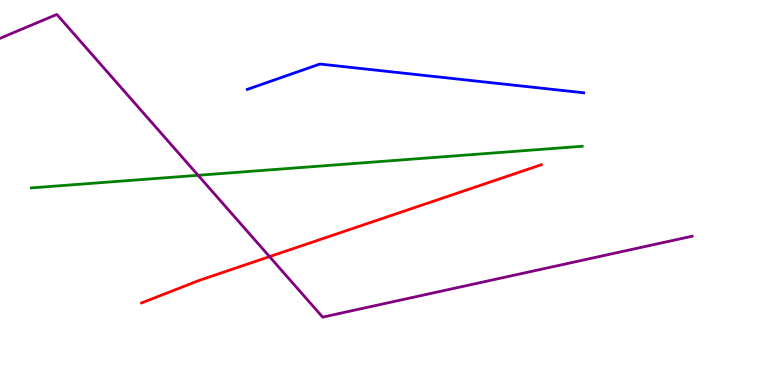[{'lines': ['blue', 'red'], 'intersections': []}, {'lines': ['green', 'red'], 'intersections': []}, {'lines': ['purple', 'red'], 'intersections': [{'x': 3.48, 'y': 3.33}]}, {'lines': ['blue', 'green'], 'intersections': []}, {'lines': ['blue', 'purple'], 'intersections': []}, {'lines': ['green', 'purple'], 'intersections': [{'x': 2.56, 'y': 5.45}]}]